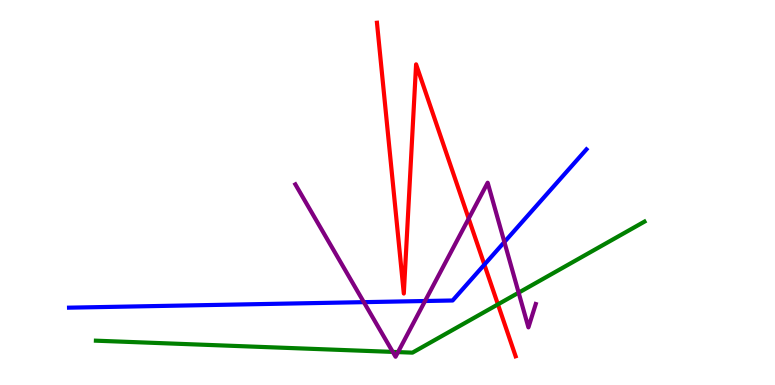[{'lines': ['blue', 'red'], 'intersections': [{'x': 6.25, 'y': 3.13}]}, {'lines': ['green', 'red'], 'intersections': [{'x': 6.42, 'y': 2.09}]}, {'lines': ['purple', 'red'], 'intersections': [{'x': 6.05, 'y': 4.32}]}, {'lines': ['blue', 'green'], 'intersections': []}, {'lines': ['blue', 'purple'], 'intersections': [{'x': 4.69, 'y': 2.15}, {'x': 5.48, 'y': 2.18}, {'x': 6.51, 'y': 3.71}]}, {'lines': ['green', 'purple'], 'intersections': [{'x': 5.07, 'y': 0.86}, {'x': 5.14, 'y': 0.855}, {'x': 6.69, 'y': 2.4}]}]